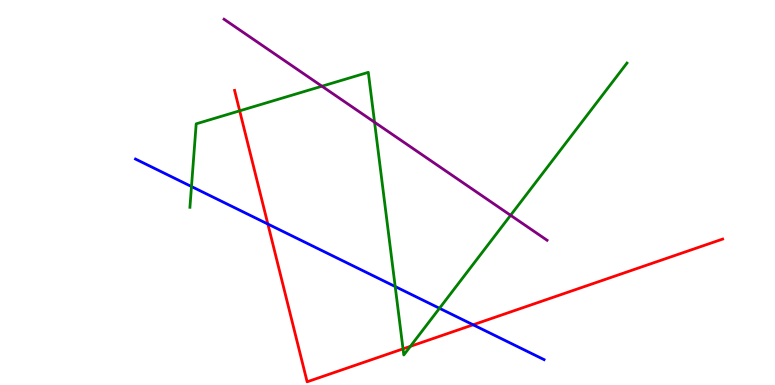[{'lines': ['blue', 'red'], 'intersections': [{'x': 3.46, 'y': 4.18}, {'x': 6.1, 'y': 1.56}]}, {'lines': ['green', 'red'], 'intersections': [{'x': 3.09, 'y': 7.12}, {'x': 5.2, 'y': 0.938}, {'x': 5.3, 'y': 1.0}]}, {'lines': ['purple', 'red'], 'intersections': []}, {'lines': ['blue', 'green'], 'intersections': [{'x': 2.47, 'y': 5.15}, {'x': 5.1, 'y': 2.56}, {'x': 5.67, 'y': 1.99}]}, {'lines': ['blue', 'purple'], 'intersections': []}, {'lines': ['green', 'purple'], 'intersections': [{'x': 4.15, 'y': 7.76}, {'x': 4.83, 'y': 6.83}, {'x': 6.59, 'y': 4.41}]}]